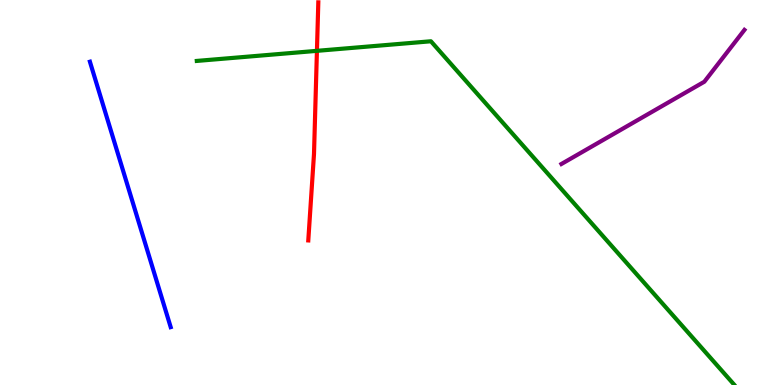[{'lines': ['blue', 'red'], 'intersections': []}, {'lines': ['green', 'red'], 'intersections': [{'x': 4.09, 'y': 8.68}]}, {'lines': ['purple', 'red'], 'intersections': []}, {'lines': ['blue', 'green'], 'intersections': []}, {'lines': ['blue', 'purple'], 'intersections': []}, {'lines': ['green', 'purple'], 'intersections': []}]